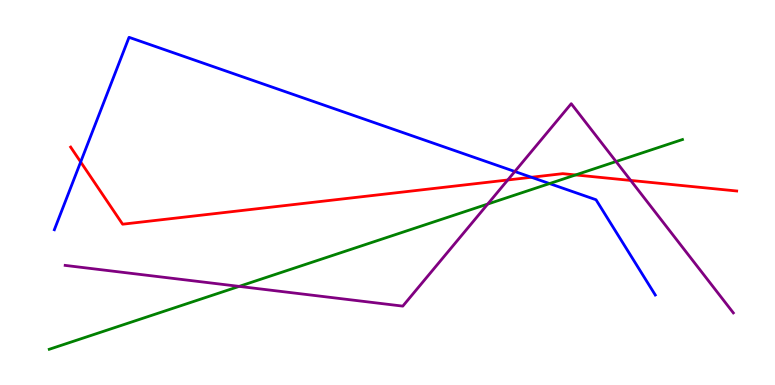[{'lines': ['blue', 'red'], 'intersections': [{'x': 1.04, 'y': 5.79}, {'x': 6.86, 'y': 5.4}]}, {'lines': ['green', 'red'], 'intersections': [{'x': 7.43, 'y': 5.46}]}, {'lines': ['purple', 'red'], 'intersections': [{'x': 6.55, 'y': 5.33}, {'x': 8.14, 'y': 5.31}]}, {'lines': ['blue', 'green'], 'intersections': [{'x': 7.09, 'y': 5.23}]}, {'lines': ['blue', 'purple'], 'intersections': [{'x': 6.64, 'y': 5.55}]}, {'lines': ['green', 'purple'], 'intersections': [{'x': 3.09, 'y': 2.56}, {'x': 6.29, 'y': 4.7}, {'x': 7.95, 'y': 5.8}]}]